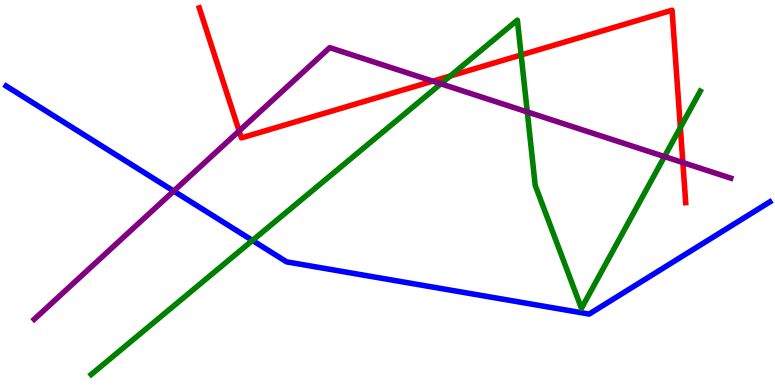[{'lines': ['blue', 'red'], 'intersections': []}, {'lines': ['green', 'red'], 'intersections': [{'x': 5.81, 'y': 8.03}, {'x': 6.72, 'y': 8.57}, {'x': 8.78, 'y': 6.69}]}, {'lines': ['purple', 'red'], 'intersections': [{'x': 3.09, 'y': 6.6}, {'x': 5.58, 'y': 7.89}, {'x': 8.81, 'y': 5.78}]}, {'lines': ['blue', 'green'], 'intersections': [{'x': 3.26, 'y': 3.75}]}, {'lines': ['blue', 'purple'], 'intersections': [{'x': 2.24, 'y': 5.04}]}, {'lines': ['green', 'purple'], 'intersections': [{'x': 5.69, 'y': 7.82}, {'x': 6.8, 'y': 7.09}, {'x': 8.57, 'y': 5.93}]}]